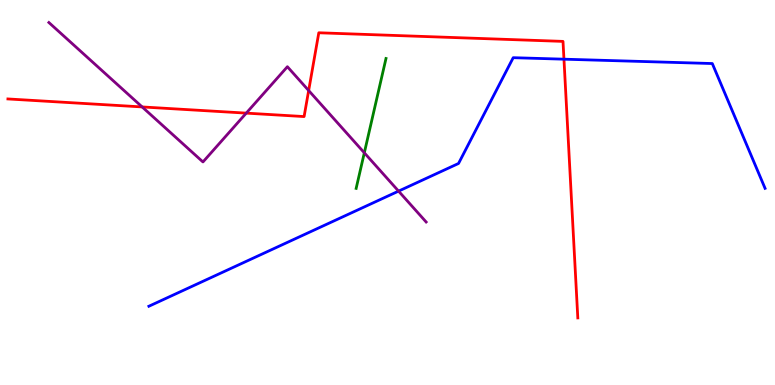[{'lines': ['blue', 'red'], 'intersections': [{'x': 7.28, 'y': 8.46}]}, {'lines': ['green', 'red'], 'intersections': []}, {'lines': ['purple', 'red'], 'intersections': [{'x': 1.83, 'y': 7.22}, {'x': 3.18, 'y': 7.06}, {'x': 3.98, 'y': 7.65}]}, {'lines': ['blue', 'green'], 'intersections': []}, {'lines': ['blue', 'purple'], 'intersections': [{'x': 5.14, 'y': 5.04}]}, {'lines': ['green', 'purple'], 'intersections': [{'x': 4.7, 'y': 6.03}]}]